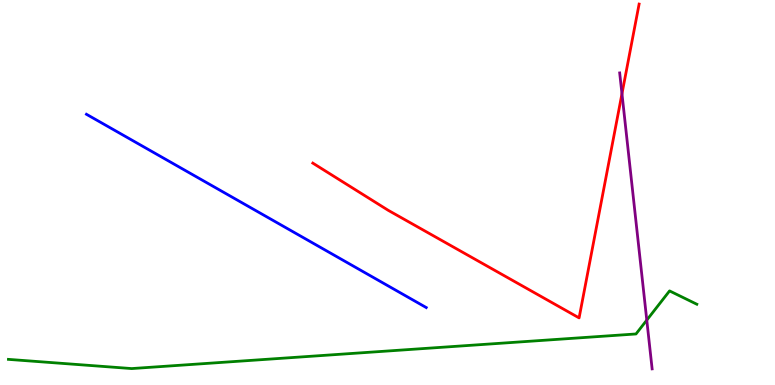[{'lines': ['blue', 'red'], 'intersections': []}, {'lines': ['green', 'red'], 'intersections': []}, {'lines': ['purple', 'red'], 'intersections': [{'x': 8.03, 'y': 7.57}]}, {'lines': ['blue', 'green'], 'intersections': []}, {'lines': ['blue', 'purple'], 'intersections': []}, {'lines': ['green', 'purple'], 'intersections': [{'x': 8.35, 'y': 1.69}]}]